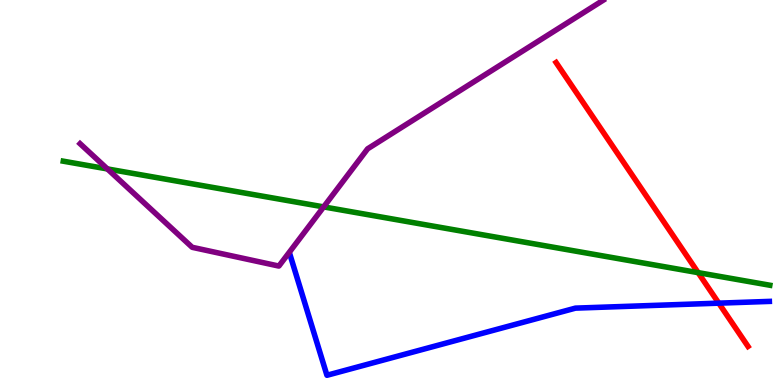[{'lines': ['blue', 'red'], 'intersections': [{'x': 9.27, 'y': 2.13}]}, {'lines': ['green', 'red'], 'intersections': [{'x': 9.01, 'y': 2.92}]}, {'lines': ['purple', 'red'], 'intersections': []}, {'lines': ['blue', 'green'], 'intersections': []}, {'lines': ['blue', 'purple'], 'intersections': []}, {'lines': ['green', 'purple'], 'intersections': [{'x': 1.39, 'y': 5.61}, {'x': 4.18, 'y': 4.63}]}]